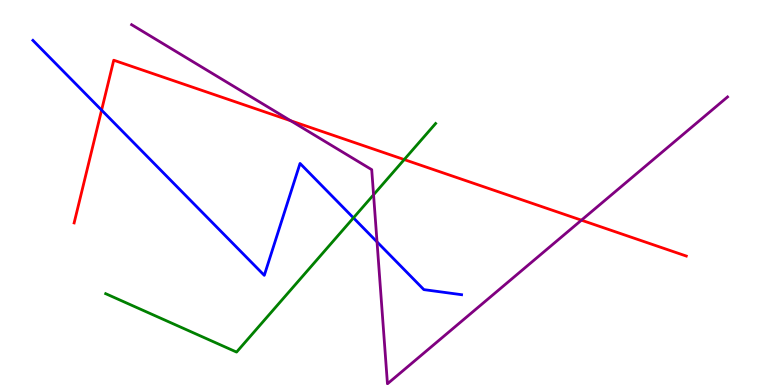[{'lines': ['blue', 'red'], 'intersections': [{'x': 1.31, 'y': 7.14}]}, {'lines': ['green', 'red'], 'intersections': [{'x': 5.22, 'y': 5.86}]}, {'lines': ['purple', 'red'], 'intersections': [{'x': 3.75, 'y': 6.86}, {'x': 7.5, 'y': 4.28}]}, {'lines': ['blue', 'green'], 'intersections': [{'x': 4.56, 'y': 4.34}]}, {'lines': ['blue', 'purple'], 'intersections': [{'x': 4.86, 'y': 3.72}]}, {'lines': ['green', 'purple'], 'intersections': [{'x': 4.82, 'y': 4.94}]}]